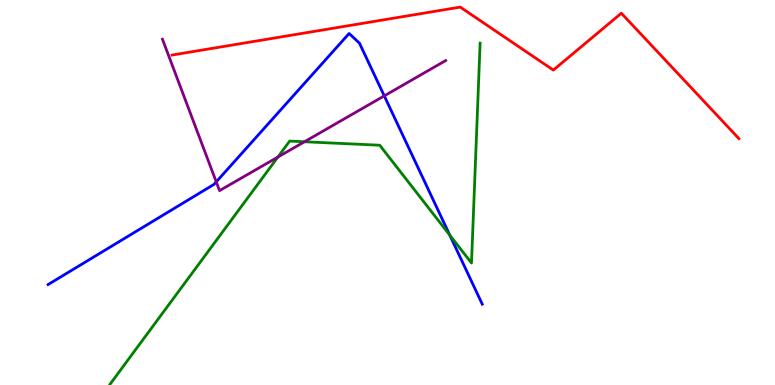[{'lines': ['blue', 'red'], 'intersections': []}, {'lines': ['green', 'red'], 'intersections': []}, {'lines': ['purple', 'red'], 'intersections': []}, {'lines': ['blue', 'green'], 'intersections': [{'x': 5.8, 'y': 3.89}]}, {'lines': ['blue', 'purple'], 'intersections': [{'x': 2.79, 'y': 5.28}, {'x': 4.96, 'y': 7.51}]}, {'lines': ['green', 'purple'], 'intersections': [{'x': 3.59, 'y': 5.92}, {'x': 3.93, 'y': 6.32}]}]